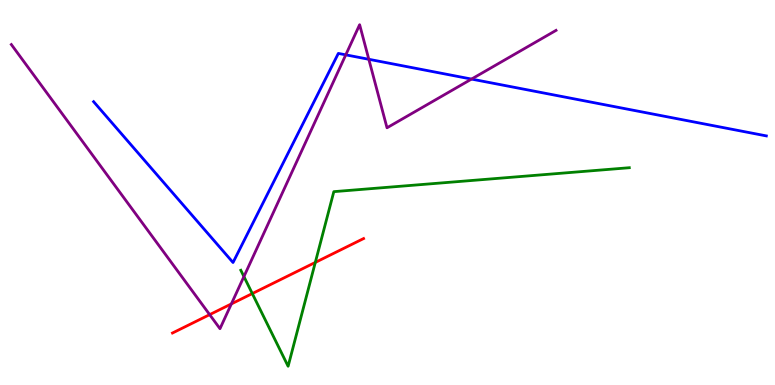[{'lines': ['blue', 'red'], 'intersections': []}, {'lines': ['green', 'red'], 'intersections': [{'x': 3.26, 'y': 2.37}, {'x': 4.07, 'y': 3.18}]}, {'lines': ['purple', 'red'], 'intersections': [{'x': 2.71, 'y': 1.83}, {'x': 2.99, 'y': 2.11}]}, {'lines': ['blue', 'green'], 'intersections': []}, {'lines': ['blue', 'purple'], 'intersections': [{'x': 4.46, 'y': 8.58}, {'x': 4.76, 'y': 8.46}, {'x': 6.08, 'y': 7.95}]}, {'lines': ['green', 'purple'], 'intersections': [{'x': 3.15, 'y': 2.82}]}]